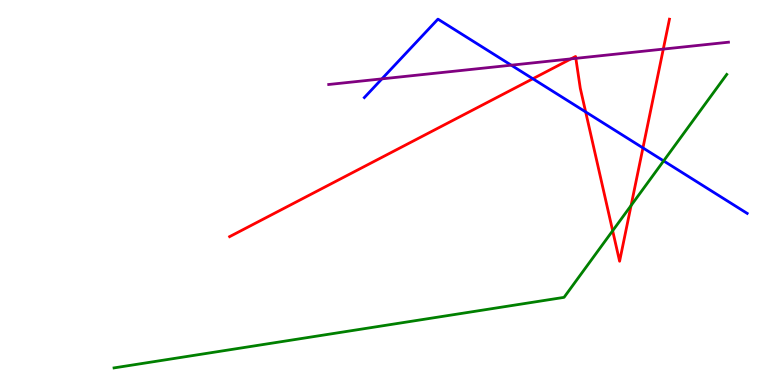[{'lines': ['blue', 'red'], 'intersections': [{'x': 6.88, 'y': 7.95}, {'x': 7.56, 'y': 7.09}, {'x': 8.3, 'y': 6.16}]}, {'lines': ['green', 'red'], 'intersections': [{'x': 7.91, 'y': 4.01}, {'x': 8.14, 'y': 4.66}]}, {'lines': ['purple', 'red'], 'intersections': [{'x': 7.37, 'y': 8.47}, {'x': 7.43, 'y': 8.48}, {'x': 8.56, 'y': 8.72}]}, {'lines': ['blue', 'green'], 'intersections': [{'x': 8.56, 'y': 5.82}]}, {'lines': ['blue', 'purple'], 'intersections': [{'x': 4.93, 'y': 7.95}, {'x': 6.6, 'y': 8.31}]}, {'lines': ['green', 'purple'], 'intersections': []}]